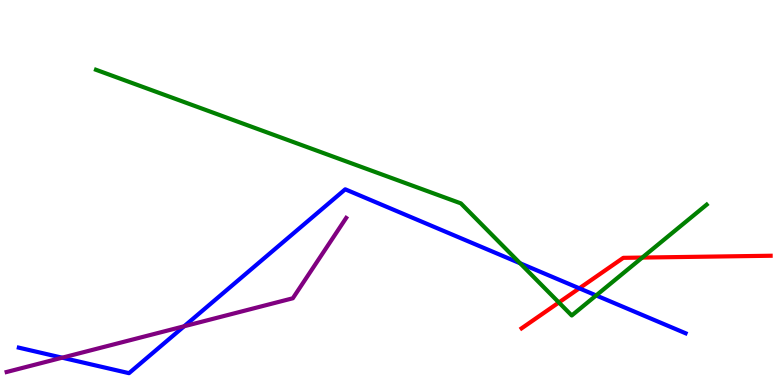[{'lines': ['blue', 'red'], 'intersections': [{'x': 7.48, 'y': 2.51}]}, {'lines': ['green', 'red'], 'intersections': [{'x': 7.21, 'y': 2.14}, {'x': 8.29, 'y': 3.31}]}, {'lines': ['purple', 'red'], 'intersections': []}, {'lines': ['blue', 'green'], 'intersections': [{'x': 6.71, 'y': 3.16}, {'x': 7.69, 'y': 2.33}]}, {'lines': ['blue', 'purple'], 'intersections': [{'x': 0.802, 'y': 0.709}, {'x': 2.38, 'y': 1.53}]}, {'lines': ['green', 'purple'], 'intersections': []}]